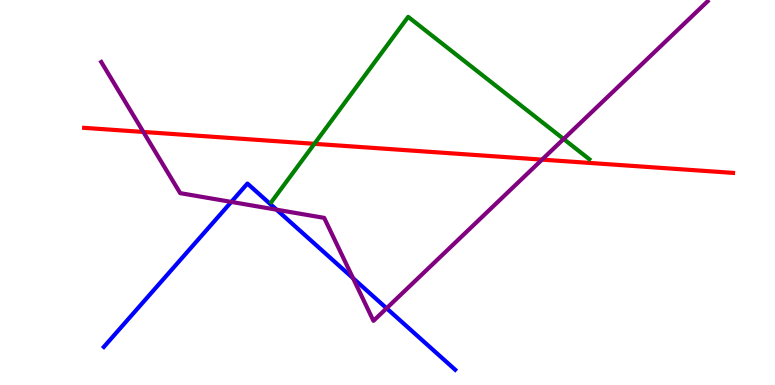[{'lines': ['blue', 'red'], 'intersections': []}, {'lines': ['green', 'red'], 'intersections': [{'x': 4.06, 'y': 6.26}]}, {'lines': ['purple', 'red'], 'intersections': [{'x': 1.85, 'y': 6.57}, {'x': 6.99, 'y': 5.85}]}, {'lines': ['blue', 'green'], 'intersections': []}, {'lines': ['blue', 'purple'], 'intersections': [{'x': 2.98, 'y': 4.76}, {'x': 3.57, 'y': 4.55}, {'x': 4.56, 'y': 2.77}, {'x': 4.99, 'y': 1.99}]}, {'lines': ['green', 'purple'], 'intersections': [{'x': 7.27, 'y': 6.39}]}]